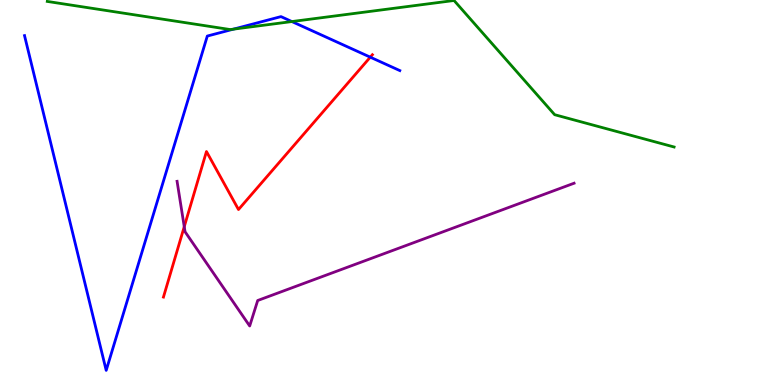[{'lines': ['blue', 'red'], 'intersections': [{'x': 4.78, 'y': 8.52}]}, {'lines': ['green', 'red'], 'intersections': []}, {'lines': ['purple', 'red'], 'intersections': [{'x': 2.38, 'y': 4.11}]}, {'lines': ['blue', 'green'], 'intersections': [{'x': 3.01, 'y': 9.24}, {'x': 3.77, 'y': 9.44}]}, {'lines': ['blue', 'purple'], 'intersections': []}, {'lines': ['green', 'purple'], 'intersections': []}]